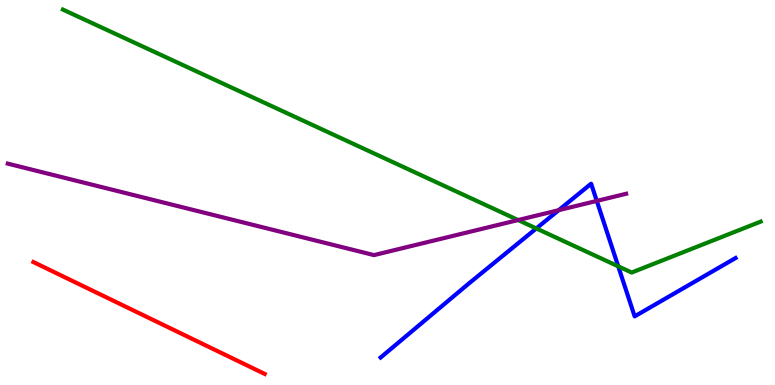[{'lines': ['blue', 'red'], 'intersections': []}, {'lines': ['green', 'red'], 'intersections': []}, {'lines': ['purple', 'red'], 'intersections': []}, {'lines': ['blue', 'green'], 'intersections': [{'x': 6.92, 'y': 4.07}, {'x': 7.98, 'y': 3.08}]}, {'lines': ['blue', 'purple'], 'intersections': [{'x': 7.21, 'y': 4.54}, {'x': 7.7, 'y': 4.78}]}, {'lines': ['green', 'purple'], 'intersections': [{'x': 6.69, 'y': 4.28}]}]